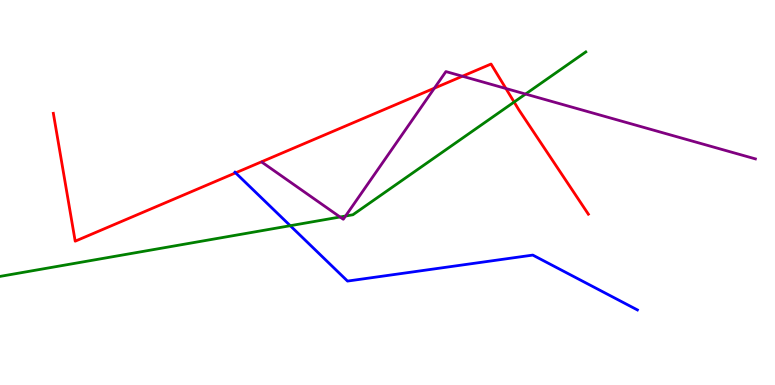[{'lines': ['blue', 'red'], 'intersections': [{'x': 3.04, 'y': 5.51}]}, {'lines': ['green', 'red'], 'intersections': [{'x': 6.63, 'y': 7.35}]}, {'lines': ['purple', 'red'], 'intersections': [{'x': 5.61, 'y': 7.71}, {'x': 5.97, 'y': 8.02}, {'x': 6.53, 'y': 7.7}]}, {'lines': ['blue', 'green'], 'intersections': [{'x': 3.75, 'y': 4.14}]}, {'lines': ['blue', 'purple'], 'intersections': []}, {'lines': ['green', 'purple'], 'intersections': [{'x': 4.39, 'y': 4.36}, {'x': 4.46, 'y': 4.39}, {'x': 6.78, 'y': 7.56}]}]